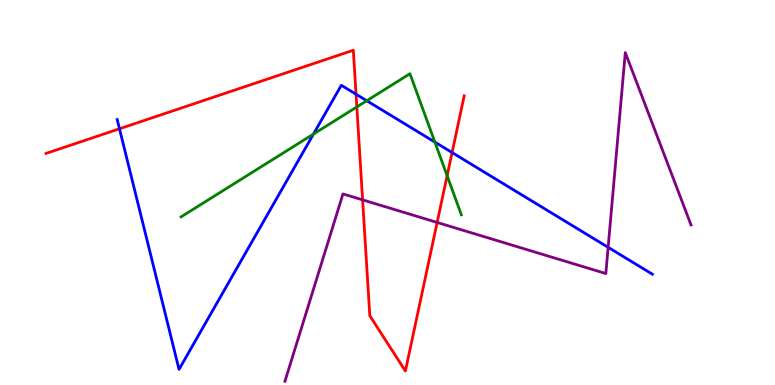[{'lines': ['blue', 'red'], 'intersections': [{'x': 1.54, 'y': 6.66}, {'x': 4.59, 'y': 7.55}, {'x': 5.83, 'y': 6.04}]}, {'lines': ['green', 'red'], 'intersections': [{'x': 4.6, 'y': 7.22}, {'x': 5.77, 'y': 5.44}]}, {'lines': ['purple', 'red'], 'intersections': [{'x': 4.68, 'y': 4.81}, {'x': 5.64, 'y': 4.22}]}, {'lines': ['blue', 'green'], 'intersections': [{'x': 4.04, 'y': 6.52}, {'x': 4.73, 'y': 7.38}, {'x': 5.61, 'y': 6.31}]}, {'lines': ['blue', 'purple'], 'intersections': [{'x': 7.85, 'y': 3.58}]}, {'lines': ['green', 'purple'], 'intersections': []}]